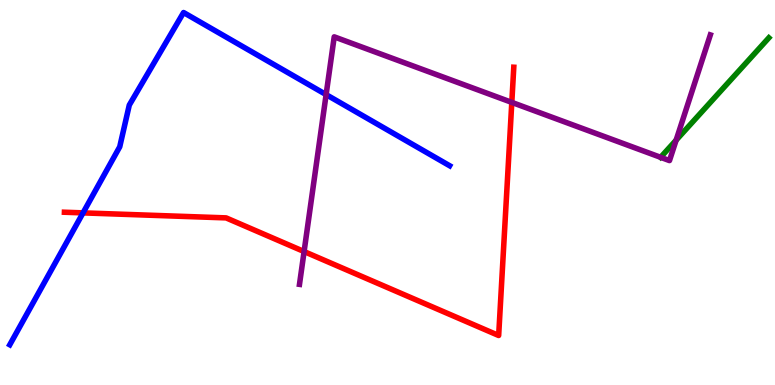[{'lines': ['blue', 'red'], 'intersections': [{'x': 1.07, 'y': 4.47}]}, {'lines': ['green', 'red'], 'intersections': []}, {'lines': ['purple', 'red'], 'intersections': [{'x': 3.92, 'y': 3.47}, {'x': 6.6, 'y': 7.34}]}, {'lines': ['blue', 'green'], 'intersections': []}, {'lines': ['blue', 'purple'], 'intersections': [{'x': 4.21, 'y': 7.54}]}, {'lines': ['green', 'purple'], 'intersections': [{'x': 8.52, 'y': 5.91}, {'x': 8.72, 'y': 6.36}]}]